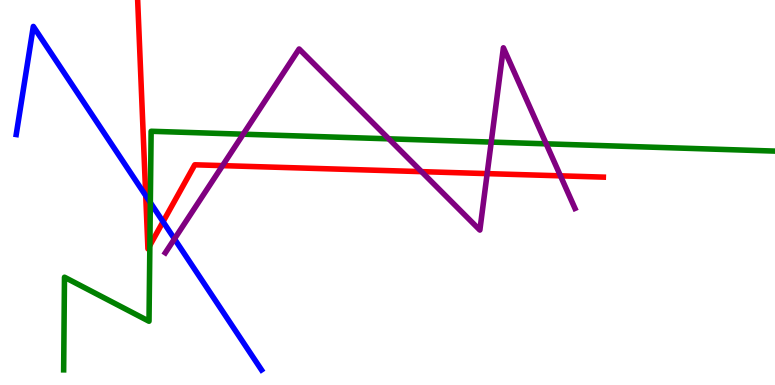[{'lines': ['blue', 'red'], 'intersections': [{'x': 1.88, 'y': 4.92}, {'x': 2.1, 'y': 4.24}]}, {'lines': ['green', 'red'], 'intersections': [{'x': 1.93, 'y': 3.63}]}, {'lines': ['purple', 'red'], 'intersections': [{'x': 2.87, 'y': 5.7}, {'x': 5.44, 'y': 5.54}, {'x': 6.29, 'y': 5.49}, {'x': 7.23, 'y': 5.43}]}, {'lines': ['blue', 'green'], 'intersections': [{'x': 1.94, 'y': 4.74}]}, {'lines': ['blue', 'purple'], 'intersections': [{'x': 2.25, 'y': 3.79}]}, {'lines': ['green', 'purple'], 'intersections': [{'x': 3.14, 'y': 6.51}, {'x': 5.02, 'y': 6.39}, {'x': 6.34, 'y': 6.31}, {'x': 7.05, 'y': 6.26}]}]